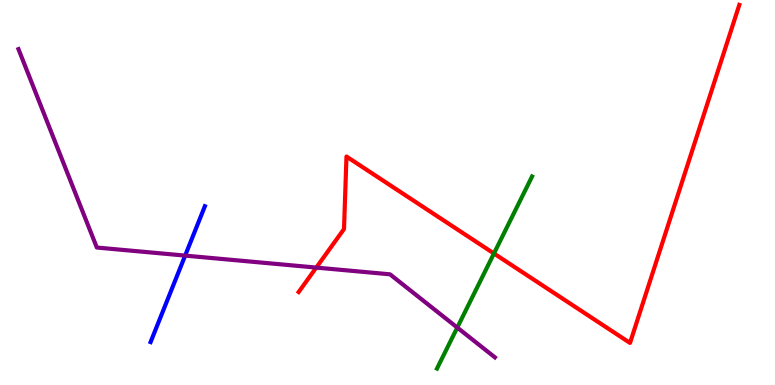[{'lines': ['blue', 'red'], 'intersections': []}, {'lines': ['green', 'red'], 'intersections': [{'x': 6.37, 'y': 3.42}]}, {'lines': ['purple', 'red'], 'intersections': [{'x': 4.08, 'y': 3.05}]}, {'lines': ['blue', 'green'], 'intersections': []}, {'lines': ['blue', 'purple'], 'intersections': [{'x': 2.39, 'y': 3.36}]}, {'lines': ['green', 'purple'], 'intersections': [{'x': 5.9, 'y': 1.49}]}]